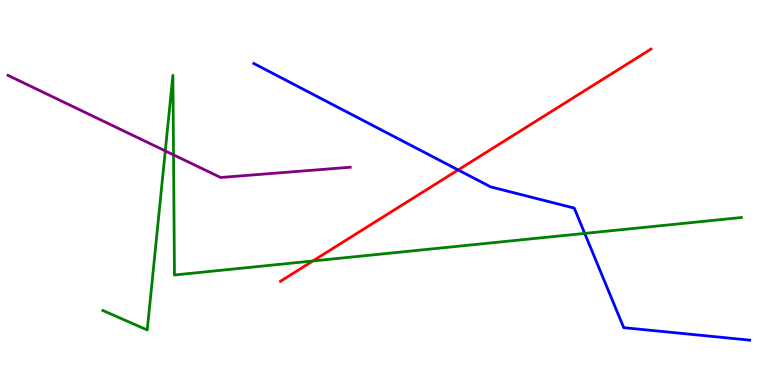[{'lines': ['blue', 'red'], 'intersections': [{'x': 5.91, 'y': 5.59}]}, {'lines': ['green', 'red'], 'intersections': [{'x': 4.04, 'y': 3.22}]}, {'lines': ['purple', 'red'], 'intersections': []}, {'lines': ['blue', 'green'], 'intersections': [{'x': 7.54, 'y': 3.94}]}, {'lines': ['blue', 'purple'], 'intersections': []}, {'lines': ['green', 'purple'], 'intersections': [{'x': 2.13, 'y': 6.08}, {'x': 2.24, 'y': 5.98}]}]